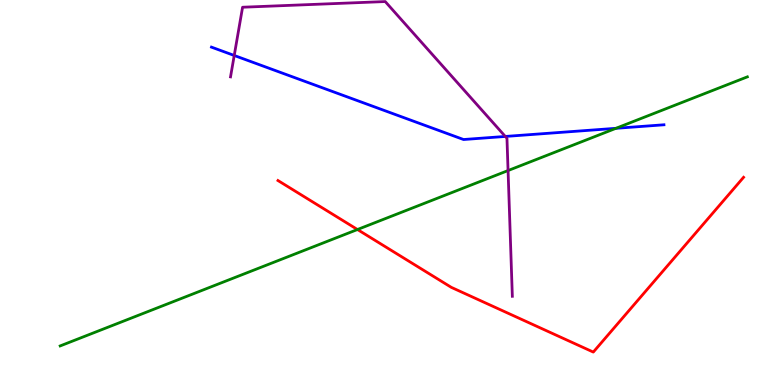[{'lines': ['blue', 'red'], 'intersections': []}, {'lines': ['green', 'red'], 'intersections': [{'x': 4.61, 'y': 4.04}]}, {'lines': ['purple', 'red'], 'intersections': []}, {'lines': ['blue', 'green'], 'intersections': [{'x': 7.95, 'y': 6.67}]}, {'lines': ['blue', 'purple'], 'intersections': [{'x': 3.02, 'y': 8.56}, {'x': 6.52, 'y': 6.46}]}, {'lines': ['green', 'purple'], 'intersections': [{'x': 6.56, 'y': 5.57}]}]